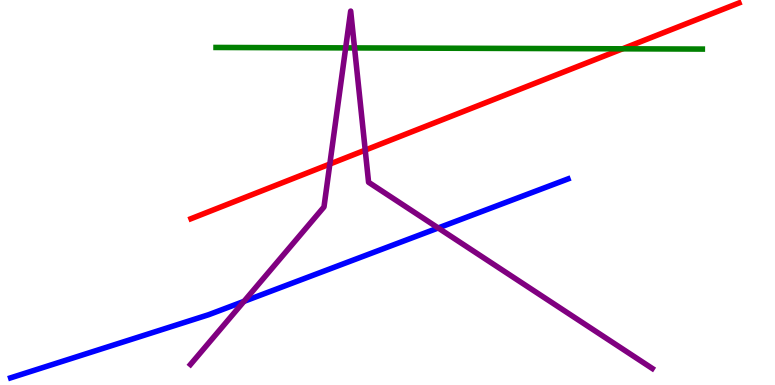[{'lines': ['blue', 'red'], 'intersections': []}, {'lines': ['green', 'red'], 'intersections': [{'x': 8.03, 'y': 8.73}]}, {'lines': ['purple', 'red'], 'intersections': [{'x': 4.26, 'y': 5.74}, {'x': 4.71, 'y': 6.1}]}, {'lines': ['blue', 'green'], 'intersections': []}, {'lines': ['blue', 'purple'], 'intersections': [{'x': 3.15, 'y': 2.17}, {'x': 5.65, 'y': 4.08}]}, {'lines': ['green', 'purple'], 'intersections': [{'x': 4.46, 'y': 8.76}, {'x': 4.57, 'y': 8.76}]}]